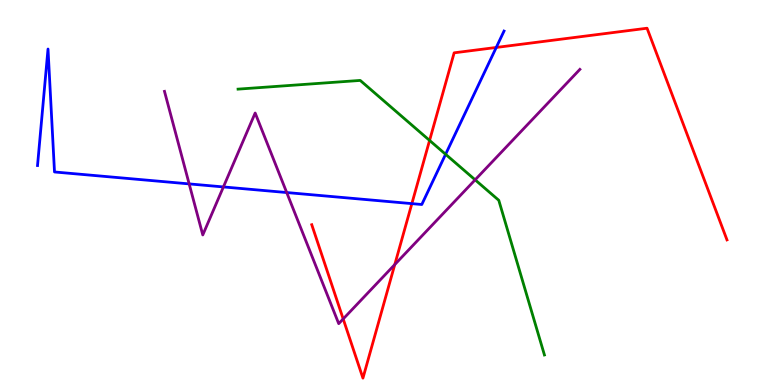[{'lines': ['blue', 'red'], 'intersections': [{'x': 5.31, 'y': 4.71}, {'x': 6.4, 'y': 8.77}]}, {'lines': ['green', 'red'], 'intersections': [{'x': 5.54, 'y': 6.35}]}, {'lines': ['purple', 'red'], 'intersections': [{'x': 4.43, 'y': 1.72}, {'x': 5.09, 'y': 3.13}]}, {'lines': ['blue', 'green'], 'intersections': [{'x': 5.75, 'y': 5.99}]}, {'lines': ['blue', 'purple'], 'intersections': [{'x': 2.44, 'y': 5.22}, {'x': 2.88, 'y': 5.14}, {'x': 3.7, 'y': 5.0}]}, {'lines': ['green', 'purple'], 'intersections': [{'x': 6.13, 'y': 5.33}]}]